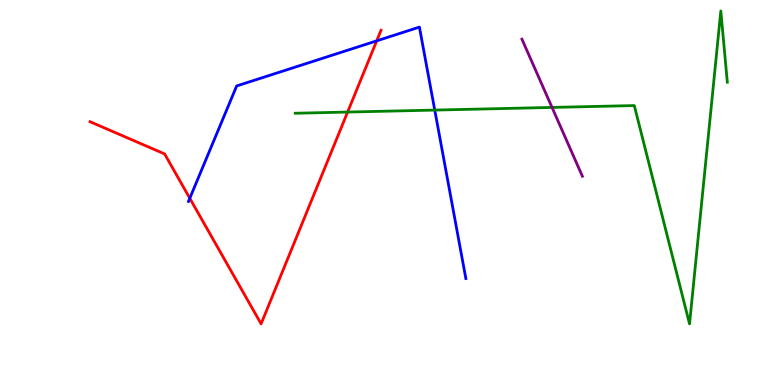[{'lines': ['blue', 'red'], 'intersections': [{'x': 2.45, 'y': 4.85}, {'x': 4.86, 'y': 8.94}]}, {'lines': ['green', 'red'], 'intersections': [{'x': 4.49, 'y': 7.09}]}, {'lines': ['purple', 'red'], 'intersections': []}, {'lines': ['blue', 'green'], 'intersections': [{'x': 5.61, 'y': 7.14}]}, {'lines': ['blue', 'purple'], 'intersections': []}, {'lines': ['green', 'purple'], 'intersections': [{'x': 7.12, 'y': 7.21}]}]